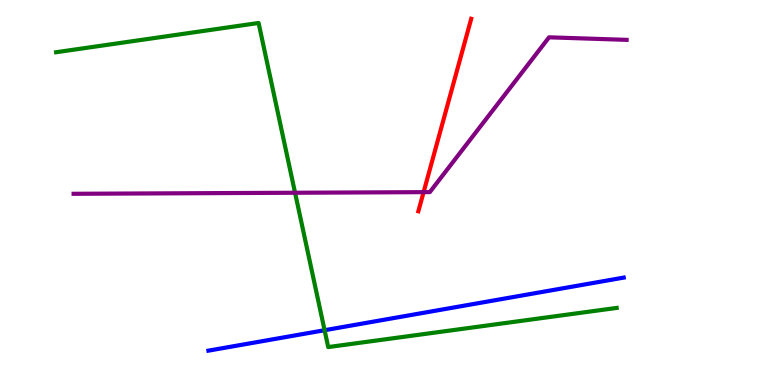[{'lines': ['blue', 'red'], 'intersections': []}, {'lines': ['green', 'red'], 'intersections': []}, {'lines': ['purple', 'red'], 'intersections': [{'x': 5.47, 'y': 5.01}]}, {'lines': ['blue', 'green'], 'intersections': [{'x': 4.19, 'y': 1.42}]}, {'lines': ['blue', 'purple'], 'intersections': []}, {'lines': ['green', 'purple'], 'intersections': [{'x': 3.81, 'y': 4.99}]}]